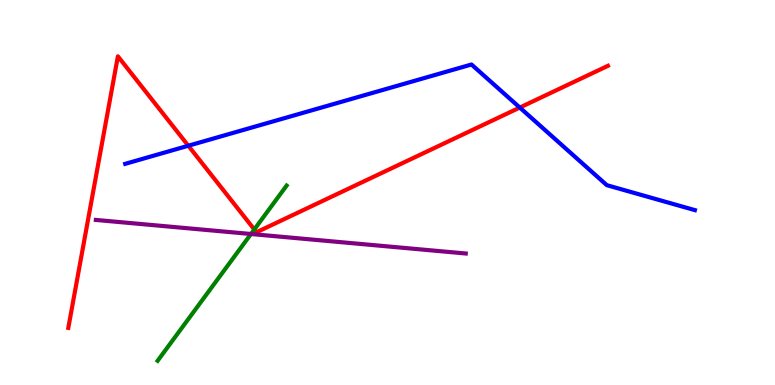[{'lines': ['blue', 'red'], 'intersections': [{'x': 2.43, 'y': 6.21}, {'x': 6.71, 'y': 7.21}]}, {'lines': ['green', 'red'], 'intersections': [{'x': 3.28, 'y': 4.04}]}, {'lines': ['purple', 'red'], 'intersections': []}, {'lines': ['blue', 'green'], 'intersections': []}, {'lines': ['blue', 'purple'], 'intersections': []}, {'lines': ['green', 'purple'], 'intersections': [{'x': 3.24, 'y': 3.92}]}]